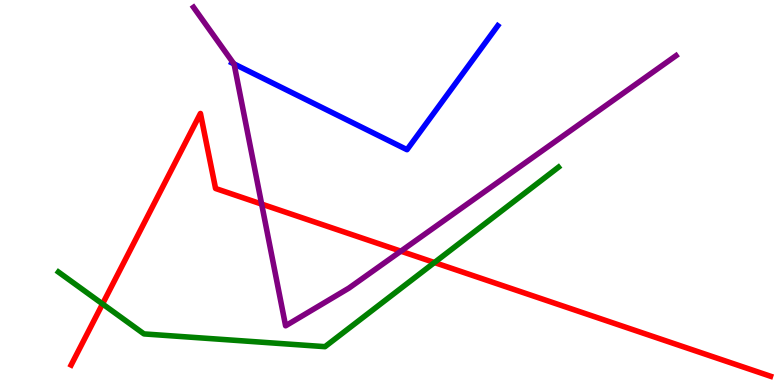[{'lines': ['blue', 'red'], 'intersections': []}, {'lines': ['green', 'red'], 'intersections': [{'x': 1.32, 'y': 2.11}, {'x': 5.61, 'y': 3.18}]}, {'lines': ['purple', 'red'], 'intersections': [{'x': 3.38, 'y': 4.7}, {'x': 5.17, 'y': 3.48}]}, {'lines': ['blue', 'green'], 'intersections': []}, {'lines': ['blue', 'purple'], 'intersections': [{'x': 3.02, 'y': 8.34}]}, {'lines': ['green', 'purple'], 'intersections': []}]